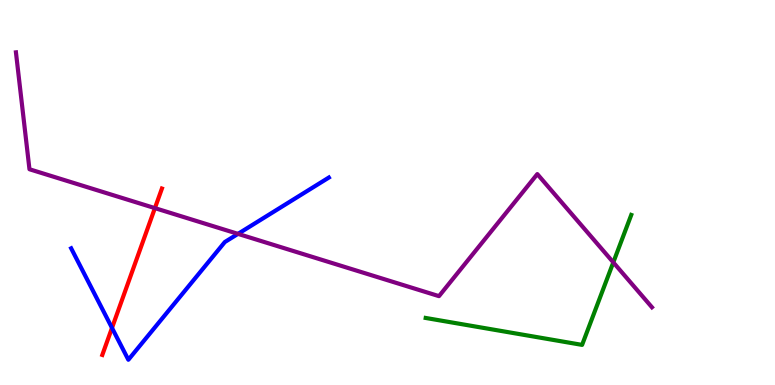[{'lines': ['blue', 'red'], 'intersections': [{'x': 1.45, 'y': 1.48}]}, {'lines': ['green', 'red'], 'intersections': []}, {'lines': ['purple', 'red'], 'intersections': [{'x': 2.0, 'y': 4.59}]}, {'lines': ['blue', 'green'], 'intersections': []}, {'lines': ['blue', 'purple'], 'intersections': [{'x': 3.07, 'y': 3.93}]}, {'lines': ['green', 'purple'], 'intersections': [{'x': 7.91, 'y': 3.19}]}]